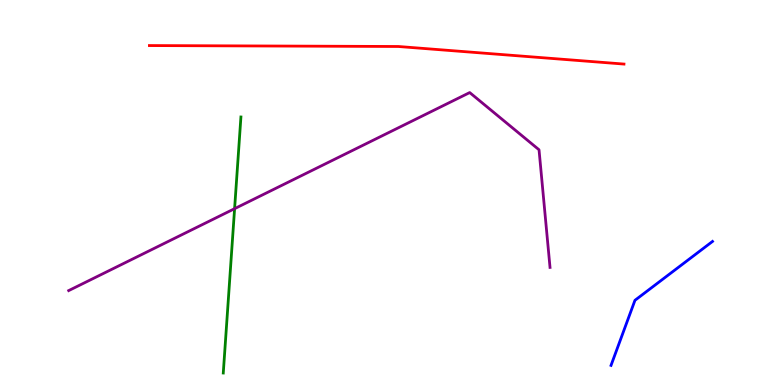[{'lines': ['blue', 'red'], 'intersections': []}, {'lines': ['green', 'red'], 'intersections': []}, {'lines': ['purple', 'red'], 'intersections': []}, {'lines': ['blue', 'green'], 'intersections': []}, {'lines': ['blue', 'purple'], 'intersections': []}, {'lines': ['green', 'purple'], 'intersections': [{'x': 3.03, 'y': 4.58}]}]